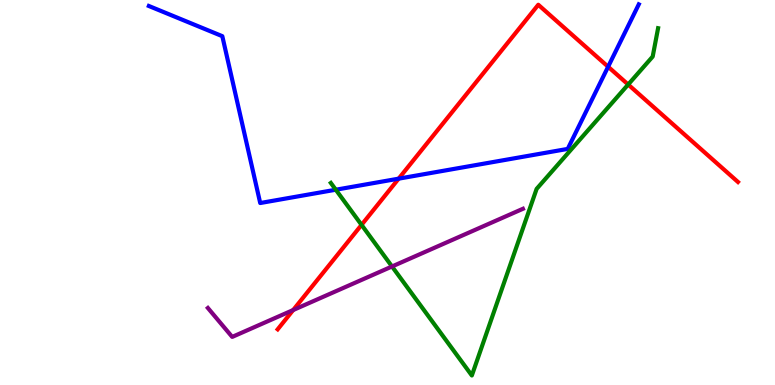[{'lines': ['blue', 'red'], 'intersections': [{'x': 5.14, 'y': 5.36}, {'x': 7.85, 'y': 8.27}]}, {'lines': ['green', 'red'], 'intersections': [{'x': 4.67, 'y': 4.16}, {'x': 8.11, 'y': 7.8}]}, {'lines': ['purple', 'red'], 'intersections': [{'x': 3.78, 'y': 1.95}]}, {'lines': ['blue', 'green'], 'intersections': [{'x': 4.33, 'y': 5.07}]}, {'lines': ['blue', 'purple'], 'intersections': []}, {'lines': ['green', 'purple'], 'intersections': [{'x': 5.06, 'y': 3.08}]}]